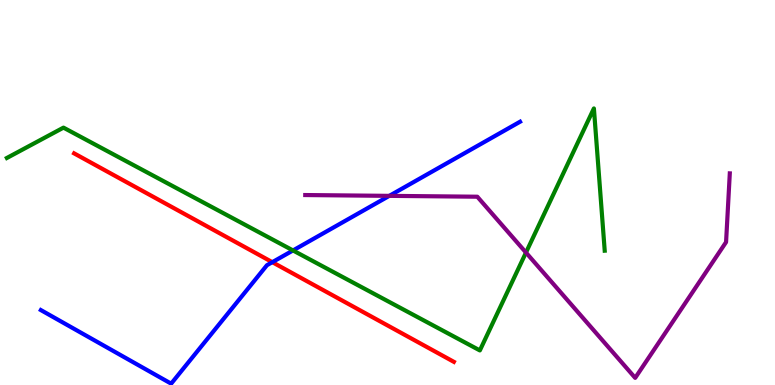[{'lines': ['blue', 'red'], 'intersections': [{'x': 3.51, 'y': 3.19}]}, {'lines': ['green', 'red'], 'intersections': []}, {'lines': ['purple', 'red'], 'intersections': []}, {'lines': ['blue', 'green'], 'intersections': [{'x': 3.78, 'y': 3.49}]}, {'lines': ['blue', 'purple'], 'intersections': [{'x': 5.02, 'y': 4.91}]}, {'lines': ['green', 'purple'], 'intersections': [{'x': 6.79, 'y': 3.44}]}]